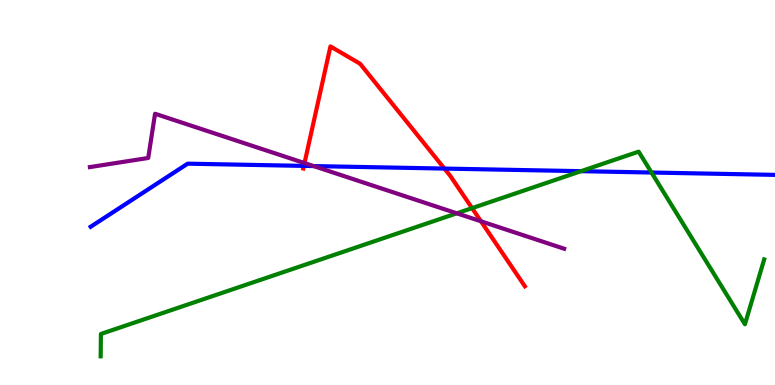[{'lines': ['blue', 'red'], 'intersections': [{'x': 3.92, 'y': 5.69}, {'x': 5.73, 'y': 5.62}]}, {'lines': ['green', 'red'], 'intersections': [{'x': 6.09, 'y': 4.59}]}, {'lines': ['purple', 'red'], 'intersections': [{'x': 3.93, 'y': 5.76}, {'x': 6.21, 'y': 4.25}]}, {'lines': ['blue', 'green'], 'intersections': [{'x': 7.5, 'y': 5.55}, {'x': 8.41, 'y': 5.52}]}, {'lines': ['blue', 'purple'], 'intersections': [{'x': 4.05, 'y': 5.69}]}, {'lines': ['green', 'purple'], 'intersections': [{'x': 5.89, 'y': 4.46}]}]